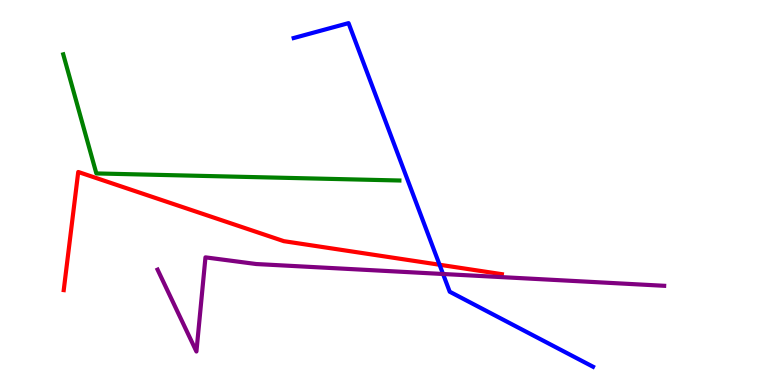[{'lines': ['blue', 'red'], 'intersections': [{'x': 5.67, 'y': 3.12}]}, {'lines': ['green', 'red'], 'intersections': []}, {'lines': ['purple', 'red'], 'intersections': []}, {'lines': ['blue', 'green'], 'intersections': []}, {'lines': ['blue', 'purple'], 'intersections': [{'x': 5.72, 'y': 2.88}]}, {'lines': ['green', 'purple'], 'intersections': []}]